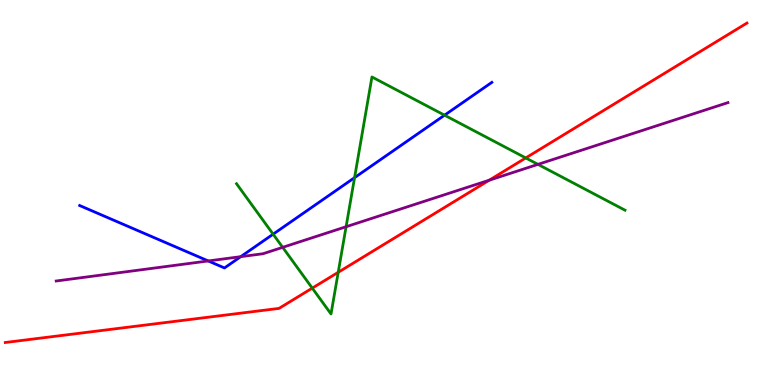[{'lines': ['blue', 'red'], 'intersections': []}, {'lines': ['green', 'red'], 'intersections': [{'x': 4.03, 'y': 2.52}, {'x': 4.36, 'y': 2.93}, {'x': 6.78, 'y': 5.9}]}, {'lines': ['purple', 'red'], 'intersections': [{'x': 6.31, 'y': 5.32}]}, {'lines': ['blue', 'green'], 'intersections': [{'x': 3.52, 'y': 3.92}, {'x': 4.58, 'y': 5.39}, {'x': 5.74, 'y': 7.01}]}, {'lines': ['blue', 'purple'], 'intersections': [{'x': 2.69, 'y': 3.22}, {'x': 3.11, 'y': 3.33}]}, {'lines': ['green', 'purple'], 'intersections': [{'x': 3.65, 'y': 3.58}, {'x': 4.47, 'y': 4.11}, {'x': 6.94, 'y': 5.73}]}]